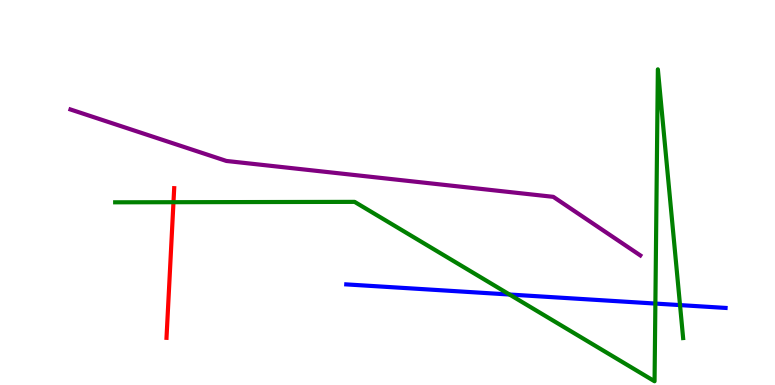[{'lines': ['blue', 'red'], 'intersections': []}, {'lines': ['green', 'red'], 'intersections': [{'x': 2.24, 'y': 4.75}]}, {'lines': ['purple', 'red'], 'intersections': []}, {'lines': ['blue', 'green'], 'intersections': [{'x': 6.57, 'y': 2.35}, {'x': 8.46, 'y': 2.12}, {'x': 8.77, 'y': 2.08}]}, {'lines': ['blue', 'purple'], 'intersections': []}, {'lines': ['green', 'purple'], 'intersections': []}]